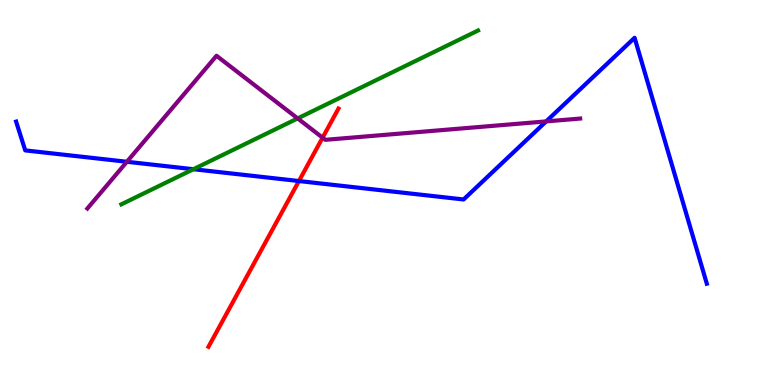[{'lines': ['blue', 'red'], 'intersections': [{'x': 3.86, 'y': 5.3}]}, {'lines': ['green', 'red'], 'intersections': []}, {'lines': ['purple', 'red'], 'intersections': [{'x': 4.16, 'y': 6.42}]}, {'lines': ['blue', 'green'], 'intersections': [{'x': 2.5, 'y': 5.6}]}, {'lines': ['blue', 'purple'], 'intersections': [{'x': 1.64, 'y': 5.8}, {'x': 7.05, 'y': 6.85}]}, {'lines': ['green', 'purple'], 'intersections': [{'x': 3.84, 'y': 6.92}]}]